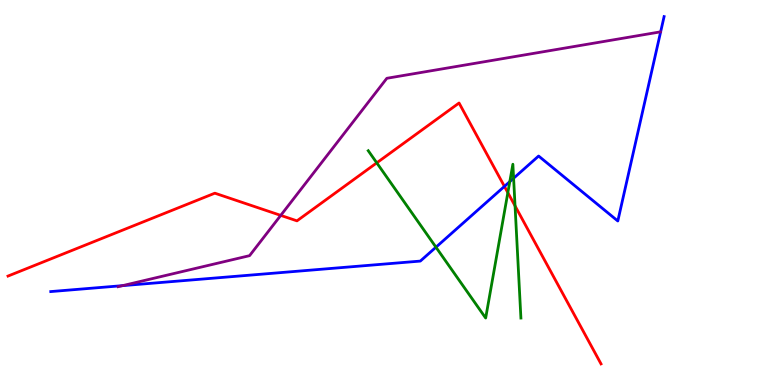[{'lines': ['blue', 'red'], 'intersections': [{'x': 6.51, 'y': 5.16}]}, {'lines': ['green', 'red'], 'intersections': [{'x': 4.86, 'y': 5.77}, {'x': 6.55, 'y': 5.0}, {'x': 6.65, 'y': 4.65}]}, {'lines': ['purple', 'red'], 'intersections': [{'x': 3.62, 'y': 4.41}]}, {'lines': ['blue', 'green'], 'intersections': [{'x': 5.63, 'y': 3.58}, {'x': 6.58, 'y': 5.28}, {'x': 6.63, 'y': 5.37}]}, {'lines': ['blue', 'purple'], 'intersections': [{'x': 1.58, 'y': 2.58}]}, {'lines': ['green', 'purple'], 'intersections': []}]